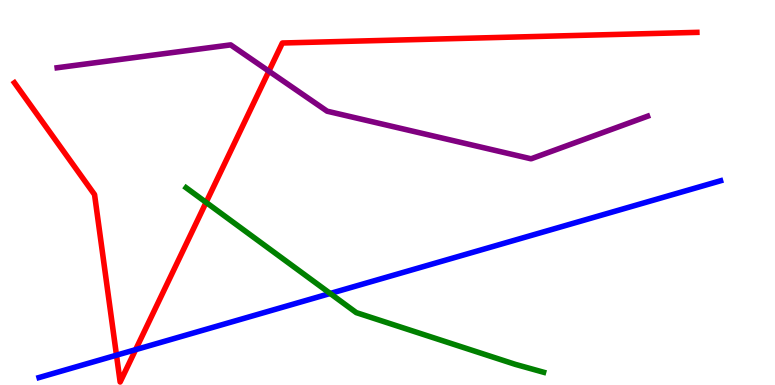[{'lines': ['blue', 'red'], 'intersections': [{'x': 1.5, 'y': 0.774}, {'x': 1.75, 'y': 0.918}]}, {'lines': ['green', 'red'], 'intersections': [{'x': 2.66, 'y': 4.74}]}, {'lines': ['purple', 'red'], 'intersections': [{'x': 3.47, 'y': 8.15}]}, {'lines': ['blue', 'green'], 'intersections': [{'x': 4.26, 'y': 2.38}]}, {'lines': ['blue', 'purple'], 'intersections': []}, {'lines': ['green', 'purple'], 'intersections': []}]